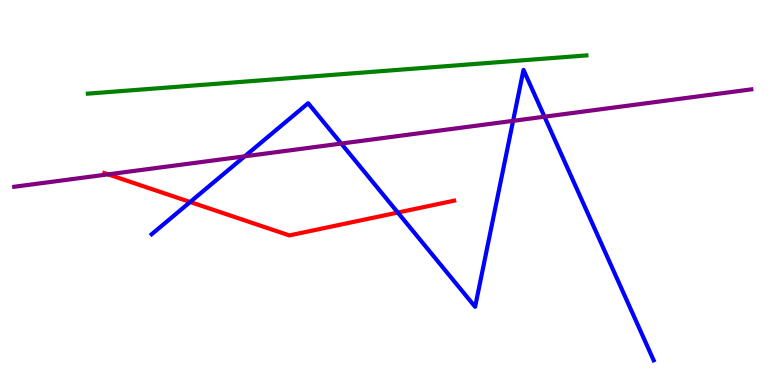[{'lines': ['blue', 'red'], 'intersections': [{'x': 2.45, 'y': 4.75}, {'x': 5.13, 'y': 4.48}]}, {'lines': ['green', 'red'], 'intersections': []}, {'lines': ['purple', 'red'], 'intersections': [{'x': 1.39, 'y': 5.47}]}, {'lines': ['blue', 'green'], 'intersections': []}, {'lines': ['blue', 'purple'], 'intersections': [{'x': 3.16, 'y': 5.94}, {'x': 4.4, 'y': 6.27}, {'x': 6.62, 'y': 6.86}, {'x': 7.03, 'y': 6.97}]}, {'lines': ['green', 'purple'], 'intersections': []}]